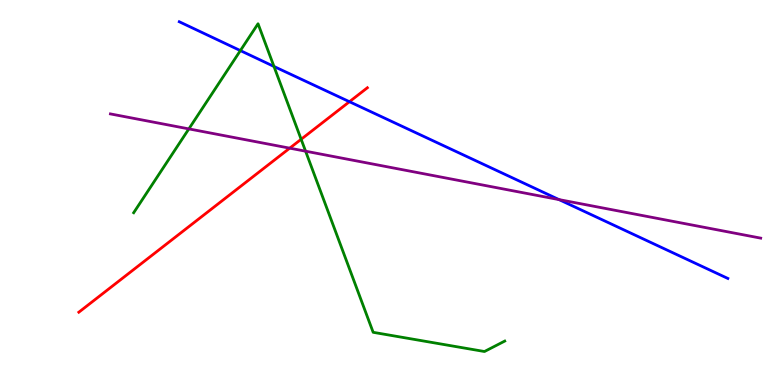[{'lines': ['blue', 'red'], 'intersections': [{'x': 4.51, 'y': 7.36}]}, {'lines': ['green', 'red'], 'intersections': [{'x': 3.89, 'y': 6.38}]}, {'lines': ['purple', 'red'], 'intersections': [{'x': 3.74, 'y': 6.15}]}, {'lines': ['blue', 'green'], 'intersections': [{'x': 3.1, 'y': 8.69}, {'x': 3.54, 'y': 8.27}]}, {'lines': ['blue', 'purple'], 'intersections': [{'x': 7.21, 'y': 4.82}]}, {'lines': ['green', 'purple'], 'intersections': [{'x': 2.44, 'y': 6.65}, {'x': 3.94, 'y': 6.07}]}]